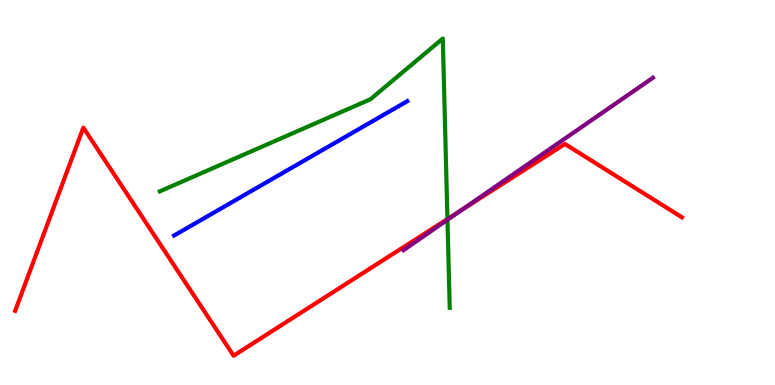[{'lines': ['blue', 'red'], 'intersections': []}, {'lines': ['green', 'red'], 'intersections': [{'x': 5.77, 'y': 4.31}]}, {'lines': ['purple', 'red'], 'intersections': [{'x': 5.95, 'y': 4.54}]}, {'lines': ['blue', 'green'], 'intersections': []}, {'lines': ['blue', 'purple'], 'intersections': []}, {'lines': ['green', 'purple'], 'intersections': [{'x': 5.77, 'y': 4.29}]}]